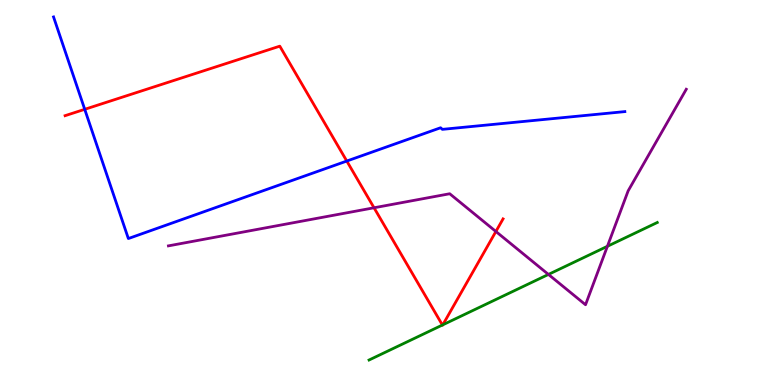[{'lines': ['blue', 'red'], 'intersections': [{'x': 1.09, 'y': 7.16}, {'x': 4.47, 'y': 5.82}]}, {'lines': ['green', 'red'], 'intersections': [{'x': 5.71, 'y': 1.56}, {'x': 5.71, 'y': 1.56}]}, {'lines': ['purple', 'red'], 'intersections': [{'x': 4.83, 'y': 4.6}, {'x': 6.4, 'y': 3.99}]}, {'lines': ['blue', 'green'], 'intersections': []}, {'lines': ['blue', 'purple'], 'intersections': []}, {'lines': ['green', 'purple'], 'intersections': [{'x': 7.08, 'y': 2.87}, {'x': 7.84, 'y': 3.6}]}]